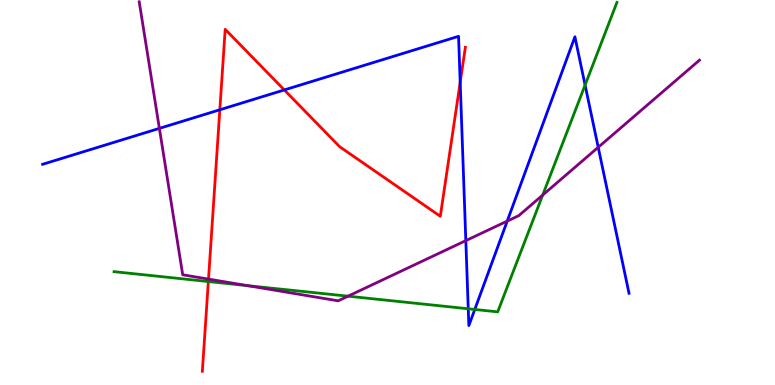[{'lines': ['blue', 'red'], 'intersections': [{'x': 2.84, 'y': 7.15}, {'x': 3.67, 'y': 7.66}, {'x': 5.94, 'y': 7.86}]}, {'lines': ['green', 'red'], 'intersections': [{'x': 2.69, 'y': 2.69}]}, {'lines': ['purple', 'red'], 'intersections': [{'x': 2.69, 'y': 2.75}]}, {'lines': ['blue', 'green'], 'intersections': [{'x': 6.04, 'y': 1.98}, {'x': 6.13, 'y': 1.96}, {'x': 7.55, 'y': 7.79}]}, {'lines': ['blue', 'purple'], 'intersections': [{'x': 2.06, 'y': 6.67}, {'x': 6.01, 'y': 3.75}, {'x': 6.54, 'y': 4.26}, {'x': 7.72, 'y': 6.17}]}, {'lines': ['green', 'purple'], 'intersections': [{'x': 3.2, 'y': 2.58}, {'x': 4.49, 'y': 2.31}, {'x': 7.0, 'y': 4.93}]}]